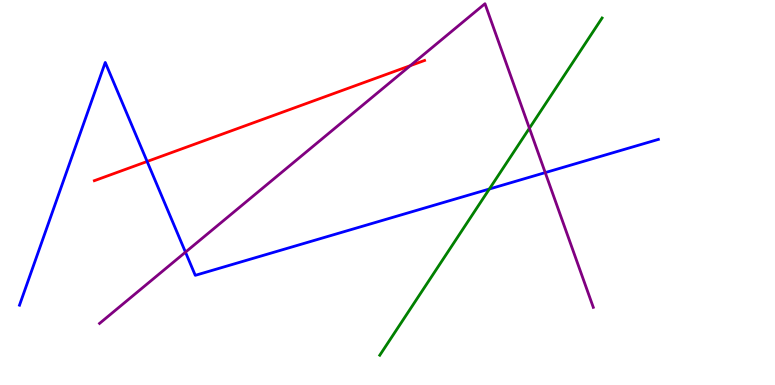[{'lines': ['blue', 'red'], 'intersections': [{'x': 1.9, 'y': 5.81}]}, {'lines': ['green', 'red'], 'intersections': []}, {'lines': ['purple', 'red'], 'intersections': [{'x': 5.29, 'y': 8.29}]}, {'lines': ['blue', 'green'], 'intersections': [{'x': 6.31, 'y': 5.09}]}, {'lines': ['blue', 'purple'], 'intersections': [{'x': 2.39, 'y': 3.45}, {'x': 7.04, 'y': 5.52}]}, {'lines': ['green', 'purple'], 'intersections': [{'x': 6.83, 'y': 6.67}]}]